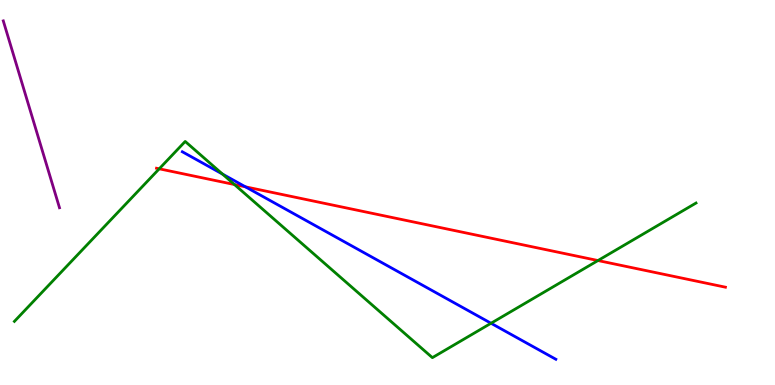[{'lines': ['blue', 'red'], 'intersections': [{'x': 3.17, 'y': 5.15}]}, {'lines': ['green', 'red'], 'intersections': [{'x': 2.05, 'y': 5.62}, {'x': 3.03, 'y': 5.21}, {'x': 7.72, 'y': 3.23}]}, {'lines': ['purple', 'red'], 'intersections': []}, {'lines': ['blue', 'green'], 'intersections': [{'x': 2.87, 'y': 5.48}, {'x': 6.34, 'y': 1.6}]}, {'lines': ['blue', 'purple'], 'intersections': []}, {'lines': ['green', 'purple'], 'intersections': []}]